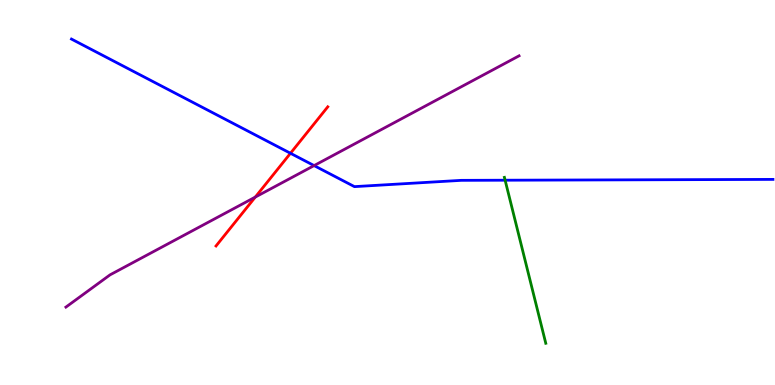[{'lines': ['blue', 'red'], 'intersections': [{'x': 3.75, 'y': 6.02}]}, {'lines': ['green', 'red'], 'intersections': []}, {'lines': ['purple', 'red'], 'intersections': [{'x': 3.29, 'y': 4.88}]}, {'lines': ['blue', 'green'], 'intersections': [{'x': 6.52, 'y': 5.32}]}, {'lines': ['blue', 'purple'], 'intersections': [{'x': 4.05, 'y': 5.7}]}, {'lines': ['green', 'purple'], 'intersections': []}]